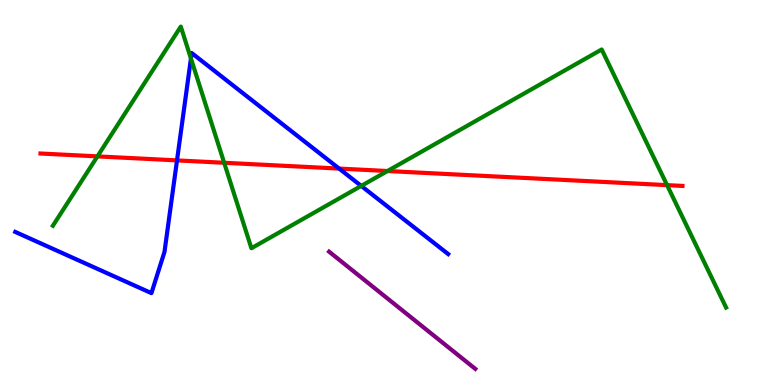[{'lines': ['blue', 'red'], 'intersections': [{'x': 2.28, 'y': 5.83}, {'x': 4.38, 'y': 5.62}]}, {'lines': ['green', 'red'], 'intersections': [{'x': 1.26, 'y': 5.94}, {'x': 2.89, 'y': 5.77}, {'x': 5.0, 'y': 5.56}, {'x': 8.61, 'y': 5.19}]}, {'lines': ['purple', 'red'], 'intersections': []}, {'lines': ['blue', 'green'], 'intersections': [{'x': 2.46, 'y': 8.48}, {'x': 4.66, 'y': 5.17}]}, {'lines': ['blue', 'purple'], 'intersections': []}, {'lines': ['green', 'purple'], 'intersections': []}]